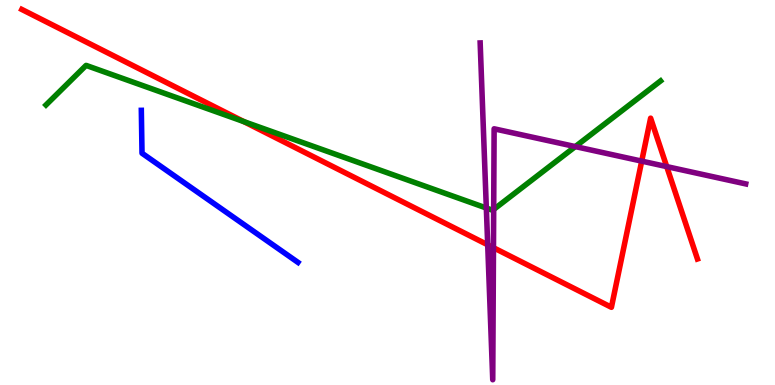[{'lines': ['blue', 'red'], 'intersections': []}, {'lines': ['green', 'red'], 'intersections': [{'x': 3.15, 'y': 6.84}]}, {'lines': ['purple', 'red'], 'intersections': [{'x': 6.29, 'y': 3.64}, {'x': 6.37, 'y': 3.57}, {'x': 8.28, 'y': 5.81}, {'x': 8.6, 'y': 5.67}]}, {'lines': ['blue', 'green'], 'intersections': []}, {'lines': ['blue', 'purple'], 'intersections': []}, {'lines': ['green', 'purple'], 'intersections': [{'x': 6.28, 'y': 4.6}, {'x': 6.37, 'y': 4.56}, {'x': 7.42, 'y': 6.19}]}]